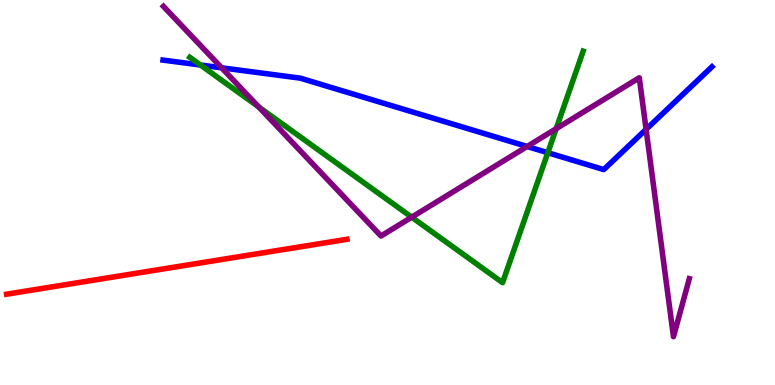[{'lines': ['blue', 'red'], 'intersections': []}, {'lines': ['green', 'red'], 'intersections': []}, {'lines': ['purple', 'red'], 'intersections': []}, {'lines': ['blue', 'green'], 'intersections': [{'x': 2.59, 'y': 8.31}, {'x': 7.07, 'y': 6.03}]}, {'lines': ['blue', 'purple'], 'intersections': [{'x': 2.86, 'y': 8.24}, {'x': 6.8, 'y': 6.2}, {'x': 8.34, 'y': 6.64}]}, {'lines': ['green', 'purple'], 'intersections': [{'x': 3.34, 'y': 7.22}, {'x': 5.31, 'y': 4.36}, {'x': 7.18, 'y': 6.66}]}]